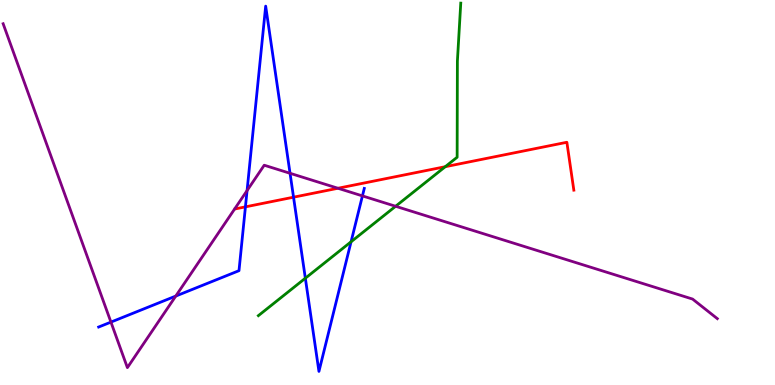[{'lines': ['blue', 'red'], 'intersections': [{'x': 3.17, 'y': 4.63}, {'x': 3.79, 'y': 4.88}]}, {'lines': ['green', 'red'], 'intersections': [{'x': 5.75, 'y': 5.67}]}, {'lines': ['purple', 'red'], 'intersections': [{'x': 4.36, 'y': 5.11}]}, {'lines': ['blue', 'green'], 'intersections': [{'x': 3.94, 'y': 2.77}, {'x': 4.53, 'y': 3.72}]}, {'lines': ['blue', 'purple'], 'intersections': [{'x': 1.43, 'y': 1.63}, {'x': 2.27, 'y': 2.31}, {'x': 3.19, 'y': 5.05}, {'x': 3.74, 'y': 5.5}, {'x': 4.68, 'y': 4.91}]}, {'lines': ['green', 'purple'], 'intersections': [{'x': 5.1, 'y': 4.64}]}]